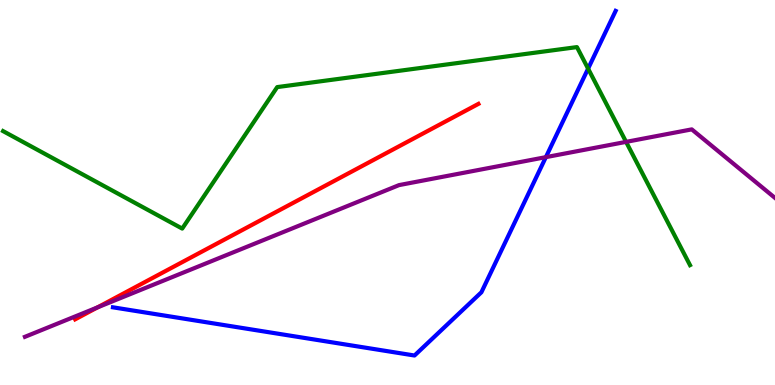[{'lines': ['blue', 'red'], 'intersections': []}, {'lines': ['green', 'red'], 'intersections': []}, {'lines': ['purple', 'red'], 'intersections': [{'x': 1.26, 'y': 2.02}]}, {'lines': ['blue', 'green'], 'intersections': [{'x': 7.59, 'y': 8.22}]}, {'lines': ['blue', 'purple'], 'intersections': [{'x': 7.04, 'y': 5.92}]}, {'lines': ['green', 'purple'], 'intersections': [{'x': 8.08, 'y': 6.31}]}]